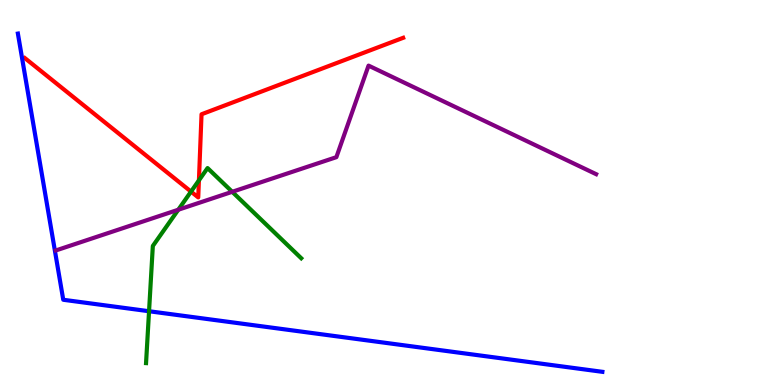[{'lines': ['blue', 'red'], 'intersections': []}, {'lines': ['green', 'red'], 'intersections': [{'x': 2.46, 'y': 5.02}, {'x': 2.57, 'y': 5.32}]}, {'lines': ['purple', 'red'], 'intersections': []}, {'lines': ['blue', 'green'], 'intersections': [{'x': 1.92, 'y': 1.92}]}, {'lines': ['blue', 'purple'], 'intersections': []}, {'lines': ['green', 'purple'], 'intersections': [{'x': 2.3, 'y': 4.55}, {'x': 3.0, 'y': 5.02}]}]